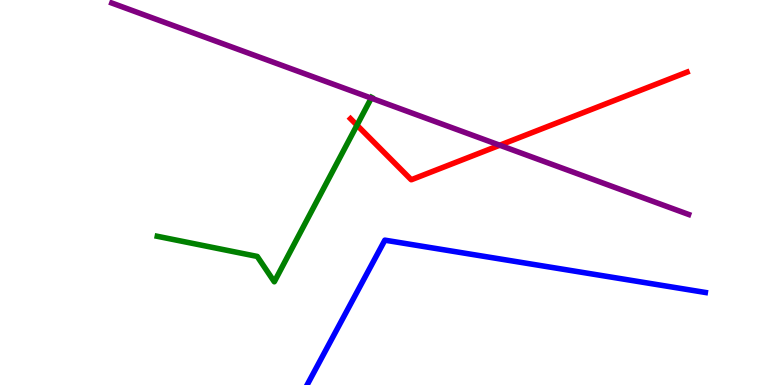[{'lines': ['blue', 'red'], 'intersections': []}, {'lines': ['green', 'red'], 'intersections': [{'x': 4.61, 'y': 6.75}]}, {'lines': ['purple', 'red'], 'intersections': [{'x': 6.45, 'y': 6.23}]}, {'lines': ['blue', 'green'], 'intersections': []}, {'lines': ['blue', 'purple'], 'intersections': []}, {'lines': ['green', 'purple'], 'intersections': [{'x': 4.79, 'y': 7.45}]}]